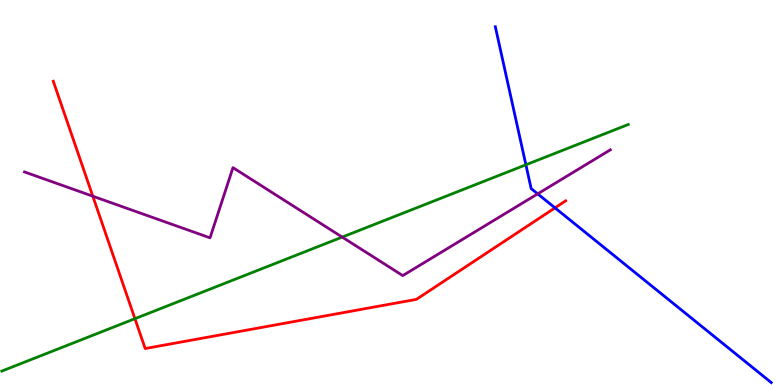[{'lines': ['blue', 'red'], 'intersections': [{'x': 7.16, 'y': 4.6}]}, {'lines': ['green', 'red'], 'intersections': [{'x': 1.74, 'y': 1.72}]}, {'lines': ['purple', 'red'], 'intersections': [{'x': 1.2, 'y': 4.9}]}, {'lines': ['blue', 'green'], 'intersections': [{'x': 6.79, 'y': 5.72}]}, {'lines': ['blue', 'purple'], 'intersections': [{'x': 6.94, 'y': 4.96}]}, {'lines': ['green', 'purple'], 'intersections': [{'x': 4.42, 'y': 3.84}]}]